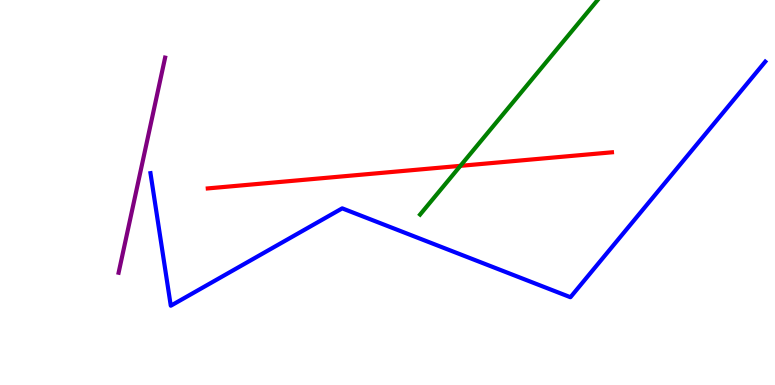[{'lines': ['blue', 'red'], 'intersections': []}, {'lines': ['green', 'red'], 'intersections': [{'x': 5.94, 'y': 5.69}]}, {'lines': ['purple', 'red'], 'intersections': []}, {'lines': ['blue', 'green'], 'intersections': []}, {'lines': ['blue', 'purple'], 'intersections': []}, {'lines': ['green', 'purple'], 'intersections': []}]